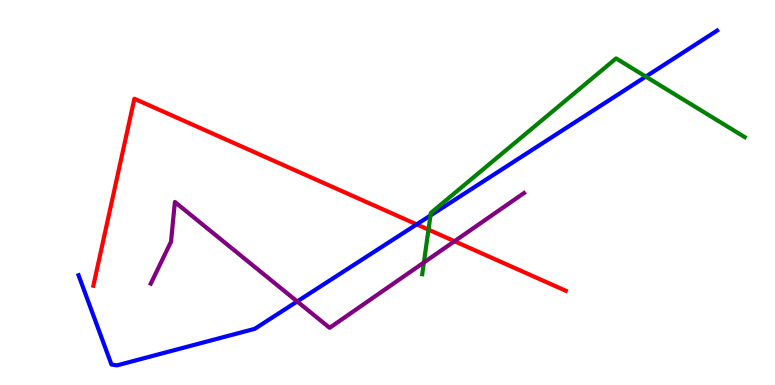[{'lines': ['blue', 'red'], 'intersections': [{'x': 5.38, 'y': 4.17}]}, {'lines': ['green', 'red'], 'intersections': [{'x': 5.53, 'y': 4.03}]}, {'lines': ['purple', 'red'], 'intersections': [{'x': 5.86, 'y': 3.73}]}, {'lines': ['blue', 'green'], 'intersections': [{'x': 5.55, 'y': 4.4}, {'x': 8.33, 'y': 8.01}]}, {'lines': ['blue', 'purple'], 'intersections': [{'x': 3.83, 'y': 2.17}]}, {'lines': ['green', 'purple'], 'intersections': [{'x': 5.47, 'y': 3.18}]}]